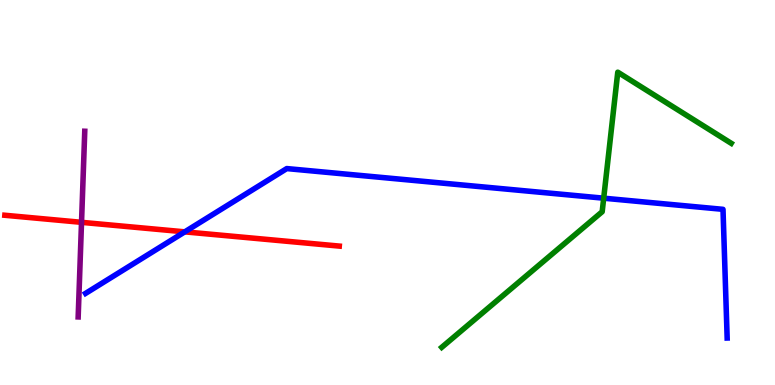[{'lines': ['blue', 'red'], 'intersections': [{'x': 2.38, 'y': 3.98}]}, {'lines': ['green', 'red'], 'intersections': []}, {'lines': ['purple', 'red'], 'intersections': [{'x': 1.05, 'y': 4.23}]}, {'lines': ['blue', 'green'], 'intersections': [{'x': 7.79, 'y': 4.85}]}, {'lines': ['blue', 'purple'], 'intersections': []}, {'lines': ['green', 'purple'], 'intersections': []}]